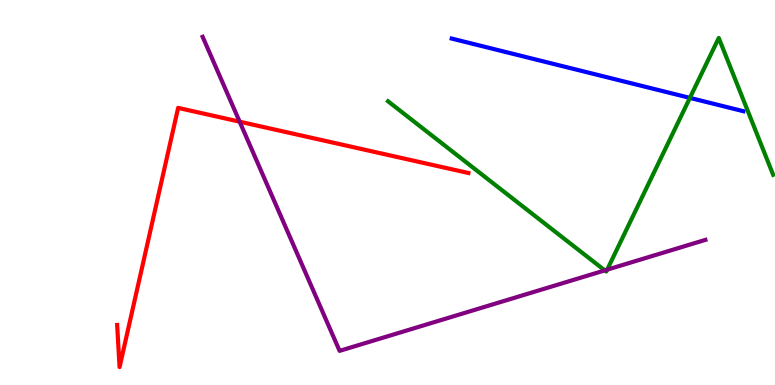[{'lines': ['blue', 'red'], 'intersections': []}, {'lines': ['green', 'red'], 'intersections': []}, {'lines': ['purple', 'red'], 'intersections': [{'x': 3.09, 'y': 6.84}]}, {'lines': ['blue', 'green'], 'intersections': [{'x': 8.9, 'y': 7.46}]}, {'lines': ['blue', 'purple'], 'intersections': []}, {'lines': ['green', 'purple'], 'intersections': [{'x': 7.8, 'y': 2.98}, {'x': 7.83, 'y': 3.0}]}]